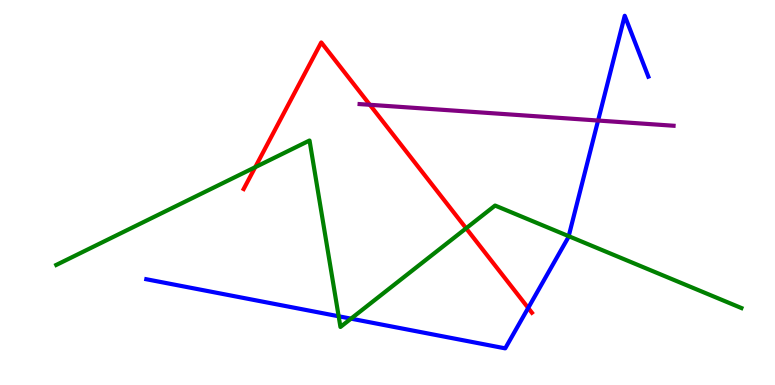[{'lines': ['blue', 'red'], 'intersections': [{'x': 6.82, 'y': 2.0}]}, {'lines': ['green', 'red'], 'intersections': [{'x': 3.29, 'y': 5.66}, {'x': 6.01, 'y': 4.07}]}, {'lines': ['purple', 'red'], 'intersections': [{'x': 4.77, 'y': 7.28}]}, {'lines': ['blue', 'green'], 'intersections': [{'x': 4.37, 'y': 1.78}, {'x': 4.53, 'y': 1.72}, {'x': 7.34, 'y': 3.87}]}, {'lines': ['blue', 'purple'], 'intersections': [{'x': 7.72, 'y': 6.87}]}, {'lines': ['green', 'purple'], 'intersections': []}]